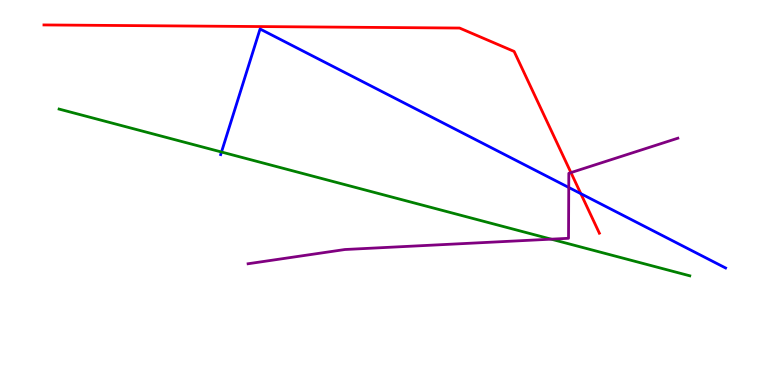[{'lines': ['blue', 'red'], 'intersections': [{'x': 7.49, 'y': 4.97}]}, {'lines': ['green', 'red'], 'intersections': []}, {'lines': ['purple', 'red'], 'intersections': [{'x': 7.37, 'y': 5.52}]}, {'lines': ['blue', 'green'], 'intersections': [{'x': 2.86, 'y': 6.05}]}, {'lines': ['blue', 'purple'], 'intersections': [{'x': 7.34, 'y': 5.13}]}, {'lines': ['green', 'purple'], 'intersections': [{'x': 7.11, 'y': 3.79}]}]